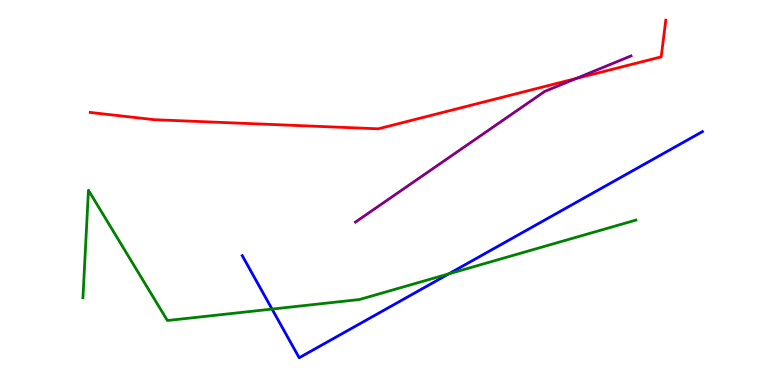[{'lines': ['blue', 'red'], 'intersections': []}, {'lines': ['green', 'red'], 'intersections': []}, {'lines': ['purple', 'red'], 'intersections': [{'x': 7.43, 'y': 7.96}]}, {'lines': ['blue', 'green'], 'intersections': [{'x': 3.51, 'y': 1.97}, {'x': 5.79, 'y': 2.89}]}, {'lines': ['blue', 'purple'], 'intersections': []}, {'lines': ['green', 'purple'], 'intersections': []}]